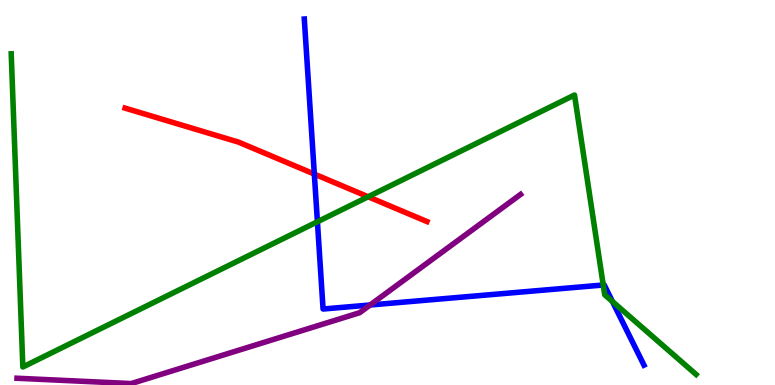[{'lines': ['blue', 'red'], 'intersections': [{'x': 4.06, 'y': 5.48}]}, {'lines': ['green', 'red'], 'intersections': [{'x': 4.75, 'y': 4.89}]}, {'lines': ['purple', 'red'], 'intersections': []}, {'lines': ['blue', 'green'], 'intersections': [{'x': 4.1, 'y': 4.24}, {'x': 7.78, 'y': 2.6}, {'x': 7.9, 'y': 2.17}]}, {'lines': ['blue', 'purple'], 'intersections': [{'x': 4.78, 'y': 2.08}]}, {'lines': ['green', 'purple'], 'intersections': []}]